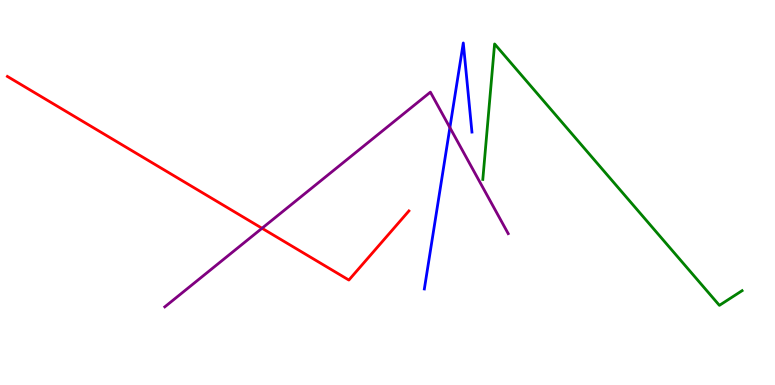[{'lines': ['blue', 'red'], 'intersections': []}, {'lines': ['green', 'red'], 'intersections': []}, {'lines': ['purple', 'red'], 'intersections': [{'x': 3.38, 'y': 4.07}]}, {'lines': ['blue', 'green'], 'intersections': []}, {'lines': ['blue', 'purple'], 'intersections': [{'x': 5.81, 'y': 6.69}]}, {'lines': ['green', 'purple'], 'intersections': []}]